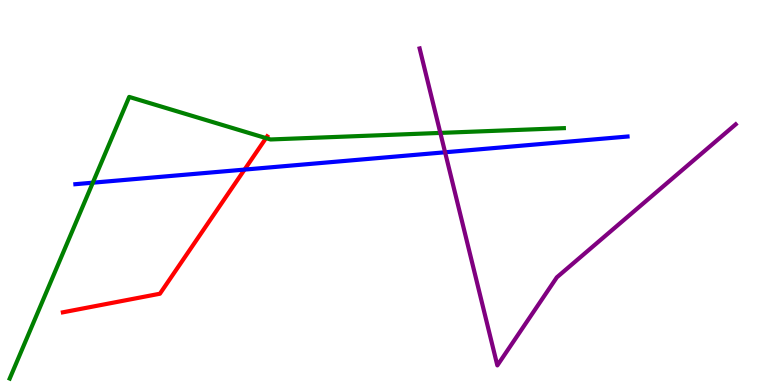[{'lines': ['blue', 'red'], 'intersections': [{'x': 3.16, 'y': 5.6}]}, {'lines': ['green', 'red'], 'intersections': [{'x': 3.43, 'y': 6.41}]}, {'lines': ['purple', 'red'], 'intersections': []}, {'lines': ['blue', 'green'], 'intersections': [{'x': 1.2, 'y': 5.25}]}, {'lines': ['blue', 'purple'], 'intersections': [{'x': 5.74, 'y': 6.04}]}, {'lines': ['green', 'purple'], 'intersections': [{'x': 5.68, 'y': 6.55}]}]